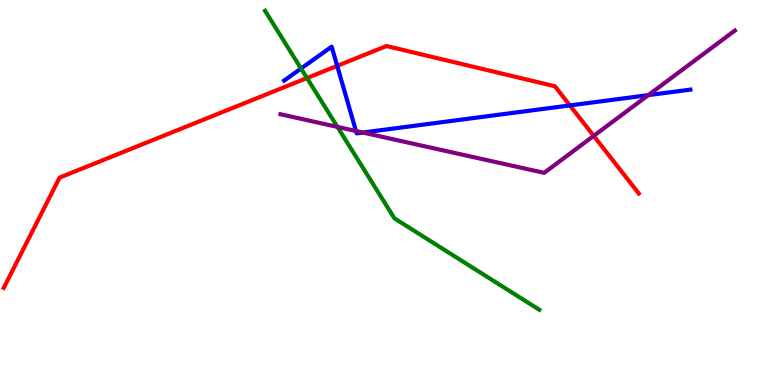[{'lines': ['blue', 'red'], 'intersections': [{'x': 4.35, 'y': 8.29}, {'x': 7.35, 'y': 7.26}]}, {'lines': ['green', 'red'], 'intersections': [{'x': 3.96, 'y': 7.97}]}, {'lines': ['purple', 'red'], 'intersections': [{'x': 7.66, 'y': 6.47}]}, {'lines': ['blue', 'green'], 'intersections': [{'x': 3.88, 'y': 8.22}]}, {'lines': ['blue', 'purple'], 'intersections': [{'x': 4.59, 'y': 6.6}, {'x': 4.68, 'y': 6.56}, {'x': 8.37, 'y': 7.53}]}, {'lines': ['green', 'purple'], 'intersections': [{'x': 4.35, 'y': 6.7}]}]